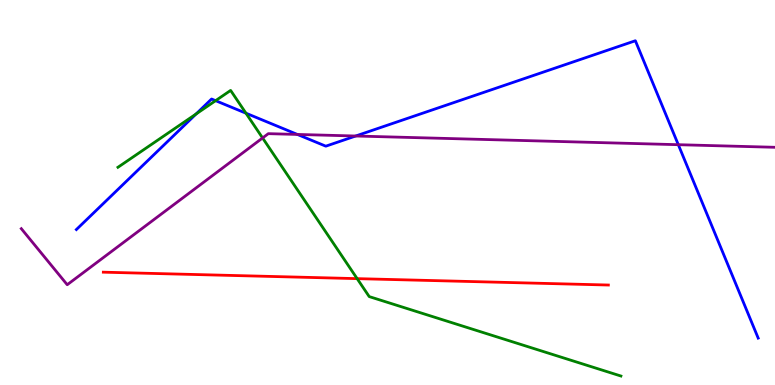[{'lines': ['blue', 'red'], 'intersections': []}, {'lines': ['green', 'red'], 'intersections': [{'x': 4.61, 'y': 2.76}]}, {'lines': ['purple', 'red'], 'intersections': []}, {'lines': ['blue', 'green'], 'intersections': [{'x': 2.53, 'y': 7.04}, {'x': 2.78, 'y': 7.39}, {'x': 3.17, 'y': 7.06}]}, {'lines': ['blue', 'purple'], 'intersections': [{'x': 3.84, 'y': 6.51}, {'x': 4.59, 'y': 6.47}, {'x': 8.75, 'y': 6.24}]}, {'lines': ['green', 'purple'], 'intersections': [{'x': 3.39, 'y': 6.42}]}]